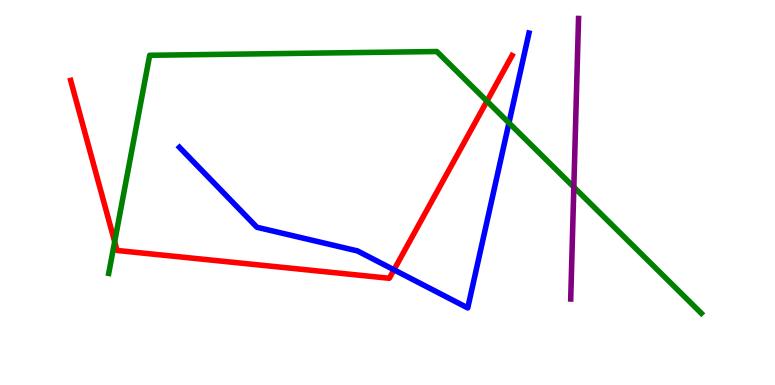[{'lines': ['blue', 'red'], 'intersections': [{'x': 5.08, 'y': 2.99}]}, {'lines': ['green', 'red'], 'intersections': [{'x': 1.48, 'y': 3.72}, {'x': 6.28, 'y': 7.37}]}, {'lines': ['purple', 'red'], 'intersections': []}, {'lines': ['blue', 'green'], 'intersections': [{'x': 6.57, 'y': 6.81}]}, {'lines': ['blue', 'purple'], 'intersections': []}, {'lines': ['green', 'purple'], 'intersections': [{'x': 7.4, 'y': 5.14}]}]